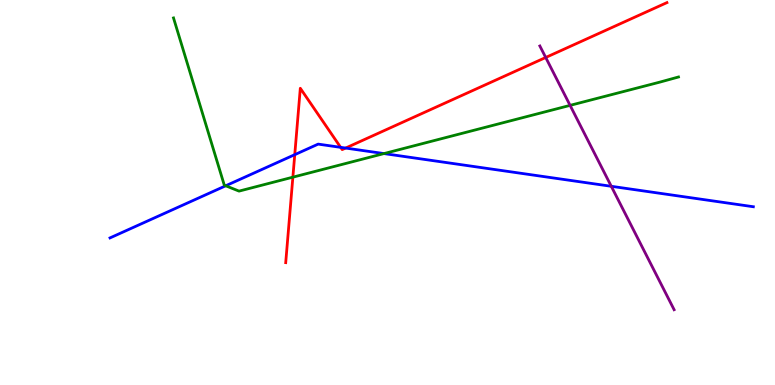[{'lines': ['blue', 'red'], 'intersections': [{'x': 3.8, 'y': 5.98}, {'x': 4.4, 'y': 6.17}, {'x': 4.46, 'y': 6.15}]}, {'lines': ['green', 'red'], 'intersections': [{'x': 3.78, 'y': 5.4}]}, {'lines': ['purple', 'red'], 'intersections': [{'x': 7.04, 'y': 8.51}]}, {'lines': ['blue', 'green'], 'intersections': [{'x': 2.91, 'y': 5.17}, {'x': 4.95, 'y': 6.01}]}, {'lines': ['blue', 'purple'], 'intersections': [{'x': 7.89, 'y': 5.16}]}, {'lines': ['green', 'purple'], 'intersections': [{'x': 7.36, 'y': 7.26}]}]